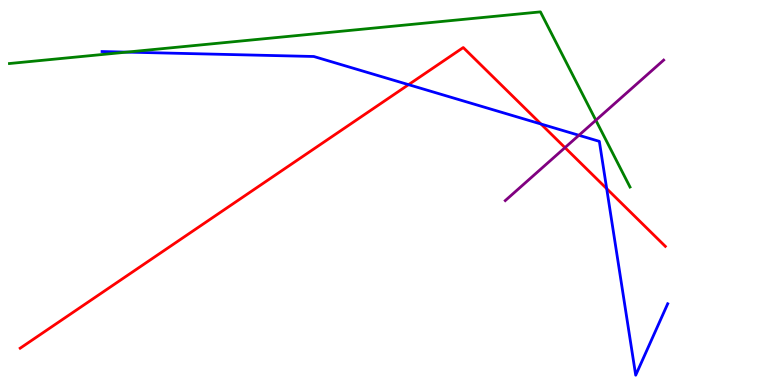[{'lines': ['blue', 'red'], 'intersections': [{'x': 5.27, 'y': 7.8}, {'x': 6.98, 'y': 6.78}, {'x': 7.83, 'y': 5.1}]}, {'lines': ['green', 'red'], 'intersections': []}, {'lines': ['purple', 'red'], 'intersections': [{'x': 7.29, 'y': 6.17}]}, {'lines': ['blue', 'green'], 'intersections': [{'x': 1.64, 'y': 8.65}]}, {'lines': ['blue', 'purple'], 'intersections': [{'x': 7.47, 'y': 6.49}]}, {'lines': ['green', 'purple'], 'intersections': [{'x': 7.69, 'y': 6.88}]}]